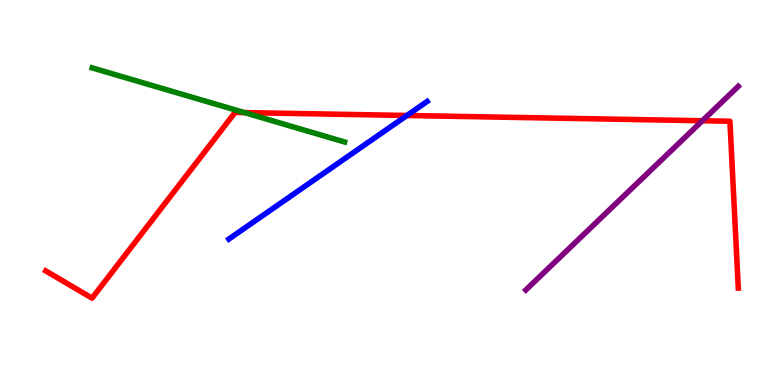[{'lines': ['blue', 'red'], 'intersections': [{'x': 5.25, 'y': 7.0}]}, {'lines': ['green', 'red'], 'intersections': [{'x': 3.15, 'y': 7.08}]}, {'lines': ['purple', 'red'], 'intersections': [{'x': 9.06, 'y': 6.86}]}, {'lines': ['blue', 'green'], 'intersections': []}, {'lines': ['blue', 'purple'], 'intersections': []}, {'lines': ['green', 'purple'], 'intersections': []}]